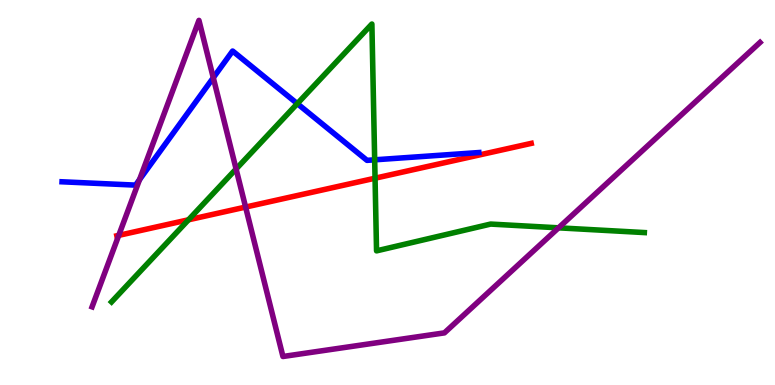[{'lines': ['blue', 'red'], 'intersections': []}, {'lines': ['green', 'red'], 'intersections': [{'x': 2.43, 'y': 4.29}, {'x': 4.84, 'y': 5.37}]}, {'lines': ['purple', 'red'], 'intersections': [{'x': 1.53, 'y': 3.89}, {'x': 3.17, 'y': 4.62}]}, {'lines': ['blue', 'green'], 'intersections': [{'x': 3.84, 'y': 7.31}, {'x': 4.83, 'y': 5.85}]}, {'lines': ['blue', 'purple'], 'intersections': [{'x': 1.8, 'y': 5.33}, {'x': 2.75, 'y': 7.98}]}, {'lines': ['green', 'purple'], 'intersections': [{'x': 3.05, 'y': 5.61}, {'x': 7.21, 'y': 4.08}]}]